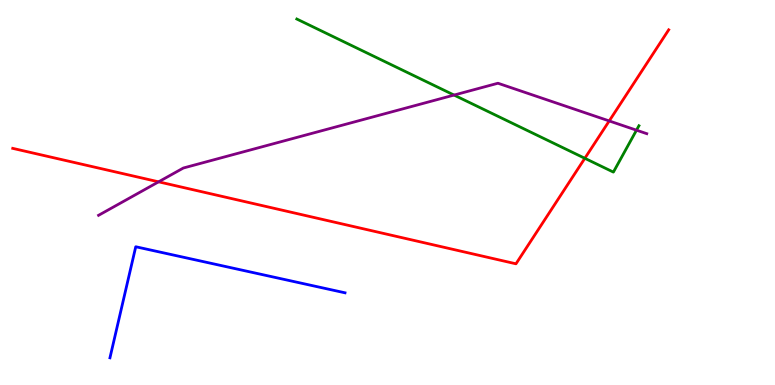[{'lines': ['blue', 'red'], 'intersections': []}, {'lines': ['green', 'red'], 'intersections': [{'x': 7.55, 'y': 5.89}]}, {'lines': ['purple', 'red'], 'intersections': [{'x': 2.05, 'y': 5.28}, {'x': 7.86, 'y': 6.86}]}, {'lines': ['blue', 'green'], 'intersections': []}, {'lines': ['blue', 'purple'], 'intersections': []}, {'lines': ['green', 'purple'], 'intersections': [{'x': 5.86, 'y': 7.53}, {'x': 8.21, 'y': 6.62}]}]